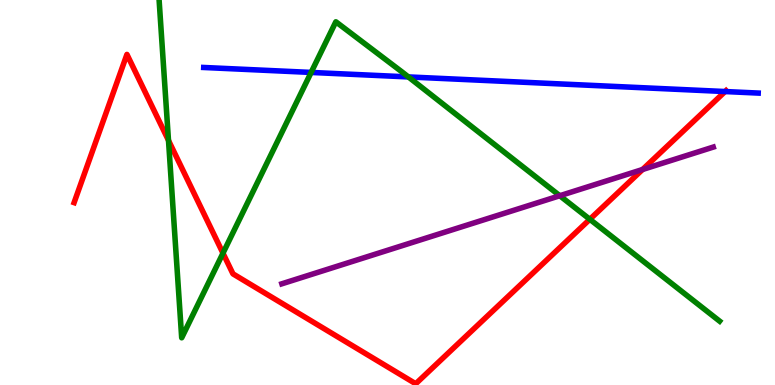[{'lines': ['blue', 'red'], 'intersections': [{'x': 9.36, 'y': 7.62}]}, {'lines': ['green', 'red'], 'intersections': [{'x': 2.17, 'y': 6.35}, {'x': 2.88, 'y': 3.42}, {'x': 7.61, 'y': 4.3}]}, {'lines': ['purple', 'red'], 'intersections': [{'x': 8.29, 'y': 5.6}]}, {'lines': ['blue', 'green'], 'intersections': [{'x': 4.01, 'y': 8.12}, {'x': 5.27, 'y': 8.0}]}, {'lines': ['blue', 'purple'], 'intersections': []}, {'lines': ['green', 'purple'], 'intersections': [{'x': 7.22, 'y': 4.92}]}]